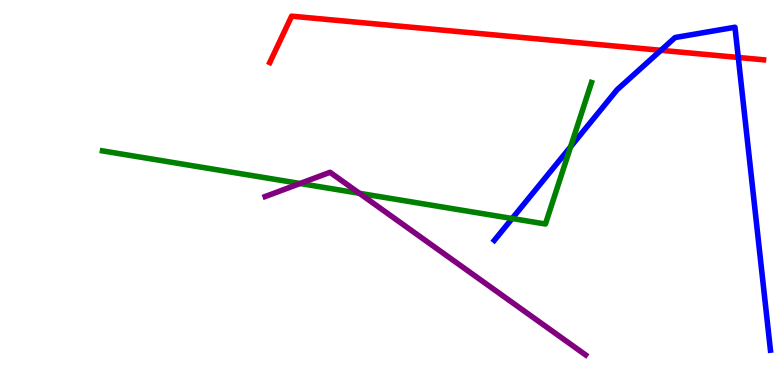[{'lines': ['blue', 'red'], 'intersections': [{'x': 8.53, 'y': 8.69}, {'x': 9.53, 'y': 8.51}]}, {'lines': ['green', 'red'], 'intersections': []}, {'lines': ['purple', 'red'], 'intersections': []}, {'lines': ['blue', 'green'], 'intersections': [{'x': 6.61, 'y': 4.32}, {'x': 7.36, 'y': 6.19}]}, {'lines': ['blue', 'purple'], 'intersections': []}, {'lines': ['green', 'purple'], 'intersections': [{'x': 3.87, 'y': 5.23}, {'x': 4.64, 'y': 4.98}]}]